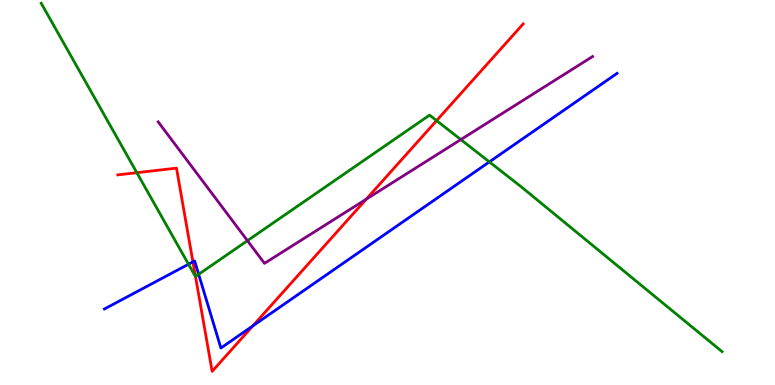[{'lines': ['blue', 'red'], 'intersections': [{'x': 2.49, 'y': 3.2}, {'x': 3.26, 'y': 1.54}]}, {'lines': ['green', 'red'], 'intersections': [{'x': 1.77, 'y': 5.51}, {'x': 2.52, 'y': 2.82}, {'x': 5.63, 'y': 6.87}]}, {'lines': ['purple', 'red'], 'intersections': [{'x': 4.73, 'y': 4.83}]}, {'lines': ['blue', 'green'], 'intersections': [{'x': 2.43, 'y': 3.14}, {'x': 2.56, 'y': 2.88}, {'x': 6.31, 'y': 5.8}]}, {'lines': ['blue', 'purple'], 'intersections': []}, {'lines': ['green', 'purple'], 'intersections': [{'x': 3.19, 'y': 3.75}, {'x': 5.95, 'y': 6.37}]}]